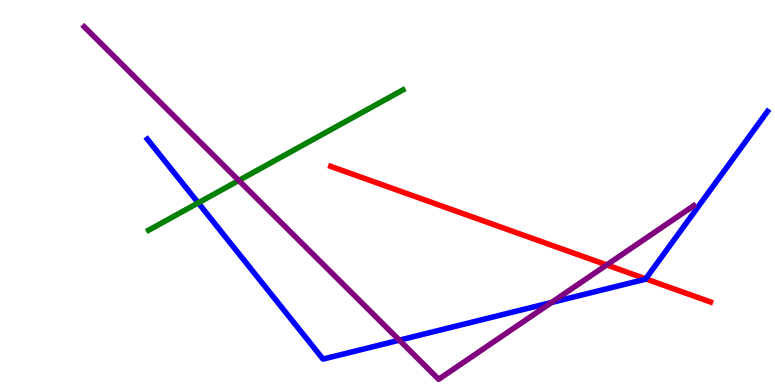[{'lines': ['blue', 'red'], 'intersections': [{'x': 8.33, 'y': 2.76}]}, {'lines': ['green', 'red'], 'intersections': []}, {'lines': ['purple', 'red'], 'intersections': [{'x': 7.83, 'y': 3.12}]}, {'lines': ['blue', 'green'], 'intersections': [{'x': 2.56, 'y': 4.73}]}, {'lines': ['blue', 'purple'], 'intersections': [{'x': 5.15, 'y': 1.16}, {'x': 7.12, 'y': 2.14}]}, {'lines': ['green', 'purple'], 'intersections': [{'x': 3.08, 'y': 5.31}]}]